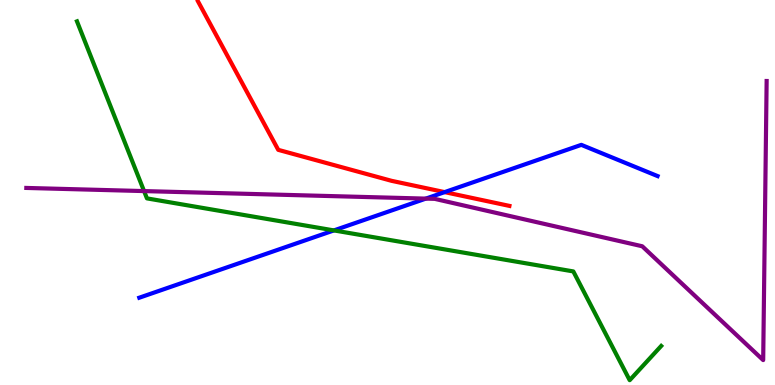[{'lines': ['blue', 'red'], 'intersections': [{'x': 5.74, 'y': 5.01}]}, {'lines': ['green', 'red'], 'intersections': []}, {'lines': ['purple', 'red'], 'intersections': []}, {'lines': ['blue', 'green'], 'intersections': [{'x': 4.31, 'y': 4.02}]}, {'lines': ['blue', 'purple'], 'intersections': [{'x': 5.49, 'y': 4.84}]}, {'lines': ['green', 'purple'], 'intersections': [{'x': 1.86, 'y': 5.04}]}]